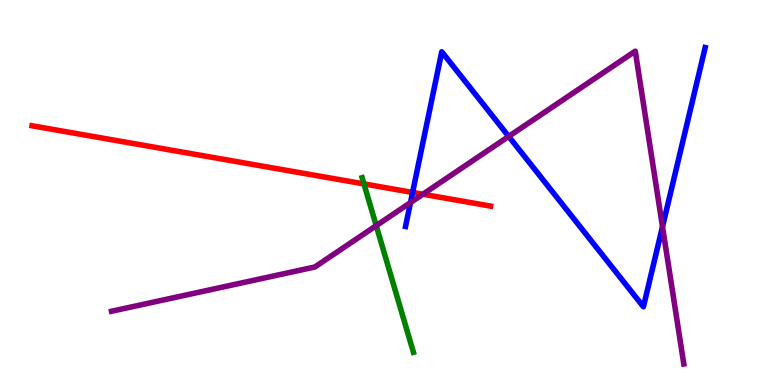[{'lines': ['blue', 'red'], 'intersections': [{'x': 5.32, 'y': 5.0}]}, {'lines': ['green', 'red'], 'intersections': [{'x': 4.7, 'y': 5.22}]}, {'lines': ['purple', 'red'], 'intersections': [{'x': 5.46, 'y': 4.95}]}, {'lines': ['blue', 'green'], 'intersections': []}, {'lines': ['blue', 'purple'], 'intersections': [{'x': 5.3, 'y': 4.74}, {'x': 6.56, 'y': 6.46}, {'x': 8.55, 'y': 4.11}]}, {'lines': ['green', 'purple'], 'intersections': [{'x': 4.85, 'y': 4.14}]}]